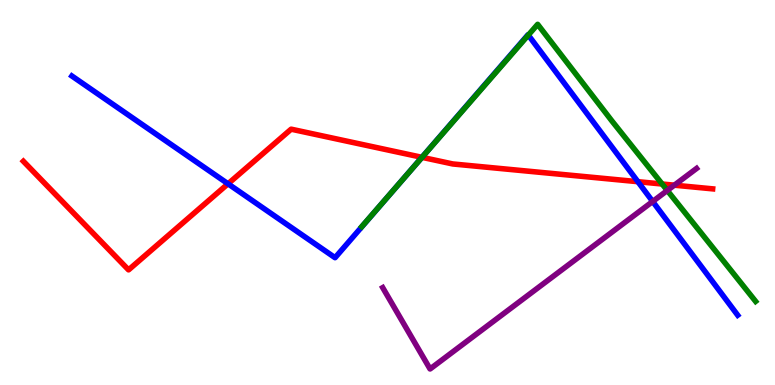[{'lines': ['blue', 'red'], 'intersections': [{'x': 2.94, 'y': 5.23}, {'x': 5.44, 'y': 5.91}, {'x': 8.23, 'y': 5.28}]}, {'lines': ['green', 'red'], 'intersections': [{'x': 5.45, 'y': 5.91}, {'x': 8.54, 'y': 5.22}]}, {'lines': ['purple', 'red'], 'intersections': [{'x': 8.7, 'y': 5.19}]}, {'lines': ['blue', 'green'], 'intersections': [{'x': 5.1, 'y': 5.12}, {'x': 6.82, 'y': 9.09}]}, {'lines': ['blue', 'purple'], 'intersections': [{'x': 8.42, 'y': 4.77}]}, {'lines': ['green', 'purple'], 'intersections': [{'x': 8.61, 'y': 5.05}]}]